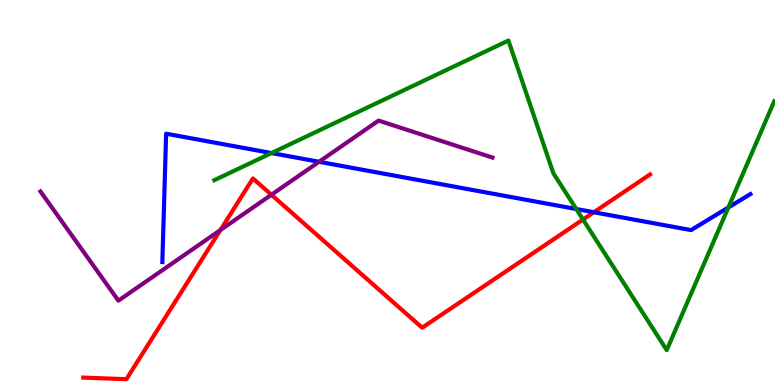[{'lines': ['blue', 'red'], 'intersections': [{'x': 7.66, 'y': 4.49}]}, {'lines': ['green', 'red'], 'intersections': [{'x': 7.52, 'y': 4.3}]}, {'lines': ['purple', 'red'], 'intersections': [{'x': 2.84, 'y': 4.02}, {'x': 3.5, 'y': 4.94}]}, {'lines': ['blue', 'green'], 'intersections': [{'x': 3.5, 'y': 6.02}, {'x': 7.44, 'y': 4.57}, {'x': 9.4, 'y': 4.61}]}, {'lines': ['blue', 'purple'], 'intersections': [{'x': 4.12, 'y': 5.8}]}, {'lines': ['green', 'purple'], 'intersections': []}]